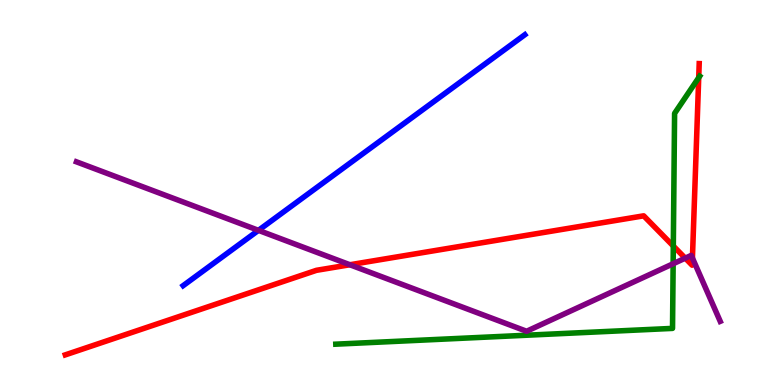[{'lines': ['blue', 'red'], 'intersections': []}, {'lines': ['green', 'red'], 'intersections': [{'x': 8.69, 'y': 3.61}, {'x': 9.02, 'y': 7.98}]}, {'lines': ['purple', 'red'], 'intersections': [{'x': 4.51, 'y': 3.12}, {'x': 8.84, 'y': 3.29}, {'x': 8.93, 'y': 3.3}]}, {'lines': ['blue', 'green'], 'intersections': []}, {'lines': ['blue', 'purple'], 'intersections': [{'x': 3.33, 'y': 4.02}]}, {'lines': ['green', 'purple'], 'intersections': [{'x': 8.69, 'y': 3.15}]}]